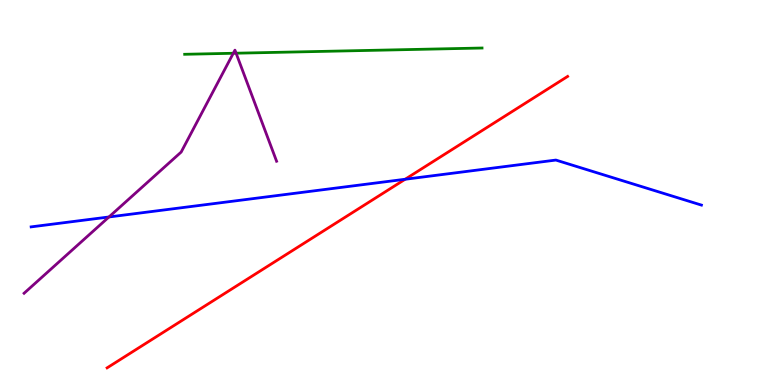[{'lines': ['blue', 'red'], 'intersections': [{'x': 5.23, 'y': 5.34}]}, {'lines': ['green', 'red'], 'intersections': []}, {'lines': ['purple', 'red'], 'intersections': []}, {'lines': ['blue', 'green'], 'intersections': []}, {'lines': ['blue', 'purple'], 'intersections': [{'x': 1.41, 'y': 4.36}]}, {'lines': ['green', 'purple'], 'intersections': [{'x': 3.01, 'y': 8.62}, {'x': 3.05, 'y': 8.62}]}]